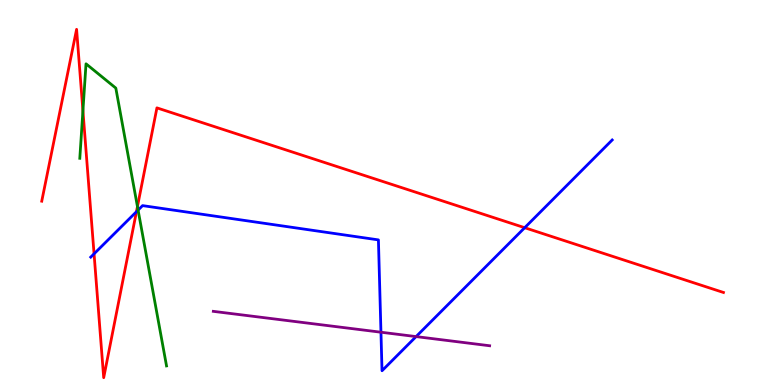[{'lines': ['blue', 'red'], 'intersections': [{'x': 1.21, 'y': 3.41}, {'x': 1.76, 'y': 4.5}, {'x': 6.77, 'y': 4.09}]}, {'lines': ['green', 'red'], 'intersections': [{'x': 1.07, 'y': 7.12}, {'x': 1.77, 'y': 4.63}]}, {'lines': ['purple', 'red'], 'intersections': []}, {'lines': ['blue', 'green'], 'intersections': [{'x': 1.78, 'y': 4.54}]}, {'lines': ['blue', 'purple'], 'intersections': [{'x': 4.92, 'y': 1.37}, {'x': 5.37, 'y': 1.26}]}, {'lines': ['green', 'purple'], 'intersections': []}]